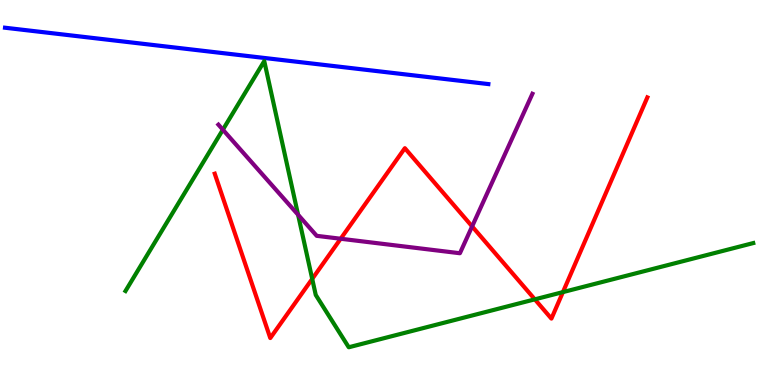[{'lines': ['blue', 'red'], 'intersections': []}, {'lines': ['green', 'red'], 'intersections': [{'x': 4.03, 'y': 2.76}, {'x': 6.9, 'y': 2.22}, {'x': 7.26, 'y': 2.41}]}, {'lines': ['purple', 'red'], 'intersections': [{'x': 4.4, 'y': 3.8}, {'x': 6.09, 'y': 4.12}]}, {'lines': ['blue', 'green'], 'intersections': []}, {'lines': ['blue', 'purple'], 'intersections': []}, {'lines': ['green', 'purple'], 'intersections': [{'x': 2.88, 'y': 6.63}, {'x': 3.85, 'y': 4.42}]}]